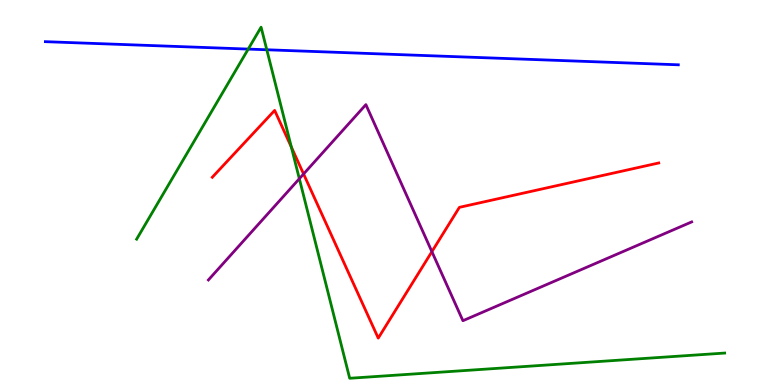[{'lines': ['blue', 'red'], 'intersections': []}, {'lines': ['green', 'red'], 'intersections': [{'x': 3.76, 'y': 6.18}]}, {'lines': ['purple', 'red'], 'intersections': [{'x': 3.92, 'y': 5.48}, {'x': 5.57, 'y': 3.46}]}, {'lines': ['blue', 'green'], 'intersections': [{'x': 3.2, 'y': 8.73}, {'x': 3.44, 'y': 8.71}]}, {'lines': ['blue', 'purple'], 'intersections': []}, {'lines': ['green', 'purple'], 'intersections': [{'x': 3.86, 'y': 5.36}]}]